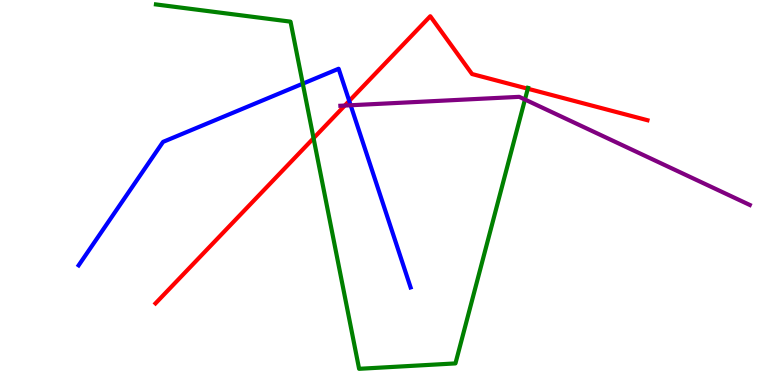[{'lines': ['blue', 'red'], 'intersections': [{'x': 4.51, 'y': 7.38}]}, {'lines': ['green', 'red'], 'intersections': [{'x': 4.05, 'y': 6.41}, {'x': 6.81, 'y': 7.7}]}, {'lines': ['purple', 'red'], 'intersections': [{'x': 4.45, 'y': 7.26}]}, {'lines': ['blue', 'green'], 'intersections': [{'x': 3.91, 'y': 7.83}]}, {'lines': ['blue', 'purple'], 'intersections': [{'x': 4.52, 'y': 7.27}]}, {'lines': ['green', 'purple'], 'intersections': [{'x': 6.77, 'y': 7.41}]}]